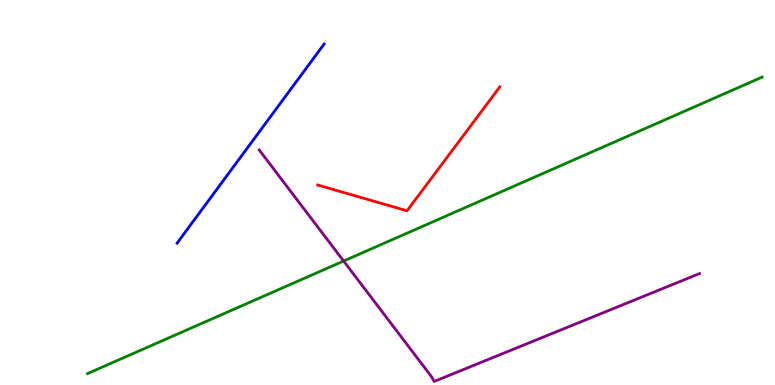[{'lines': ['blue', 'red'], 'intersections': []}, {'lines': ['green', 'red'], 'intersections': []}, {'lines': ['purple', 'red'], 'intersections': []}, {'lines': ['blue', 'green'], 'intersections': []}, {'lines': ['blue', 'purple'], 'intersections': []}, {'lines': ['green', 'purple'], 'intersections': [{'x': 4.43, 'y': 3.22}]}]